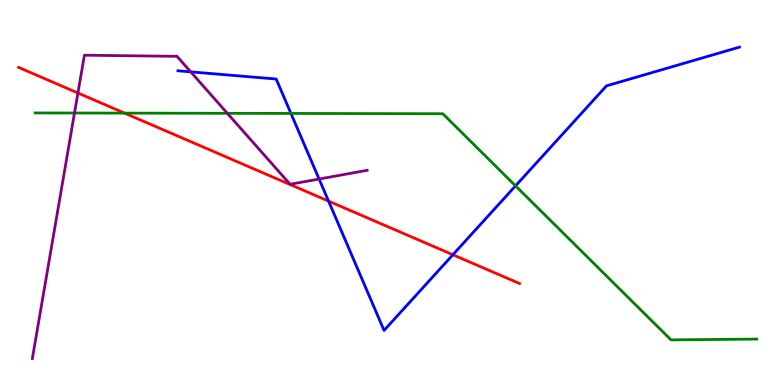[{'lines': ['blue', 'red'], 'intersections': [{'x': 4.24, 'y': 4.78}, {'x': 5.84, 'y': 3.38}]}, {'lines': ['green', 'red'], 'intersections': [{'x': 1.61, 'y': 7.06}]}, {'lines': ['purple', 'red'], 'intersections': [{'x': 1.01, 'y': 7.58}]}, {'lines': ['blue', 'green'], 'intersections': [{'x': 3.75, 'y': 7.05}, {'x': 6.65, 'y': 5.17}]}, {'lines': ['blue', 'purple'], 'intersections': [{'x': 2.46, 'y': 8.13}, {'x': 4.12, 'y': 5.35}]}, {'lines': ['green', 'purple'], 'intersections': [{'x': 0.961, 'y': 7.06}, {'x': 2.93, 'y': 7.06}]}]